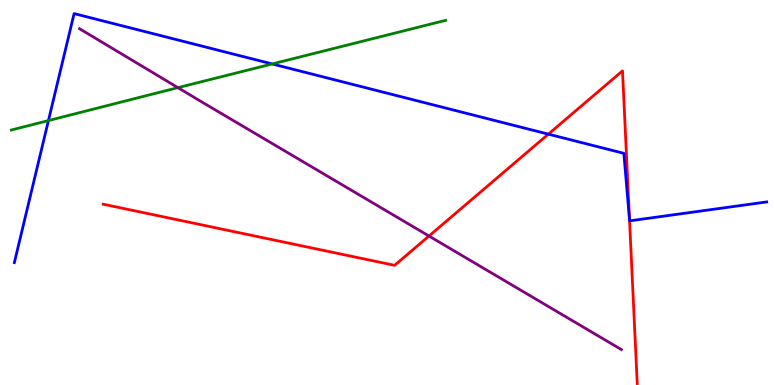[{'lines': ['blue', 'red'], 'intersections': [{'x': 7.08, 'y': 6.52}, {'x': 8.12, 'y': 4.31}]}, {'lines': ['green', 'red'], 'intersections': []}, {'lines': ['purple', 'red'], 'intersections': [{'x': 5.54, 'y': 3.87}]}, {'lines': ['blue', 'green'], 'intersections': [{'x': 0.625, 'y': 6.87}, {'x': 3.51, 'y': 8.34}]}, {'lines': ['blue', 'purple'], 'intersections': []}, {'lines': ['green', 'purple'], 'intersections': [{'x': 2.3, 'y': 7.72}]}]